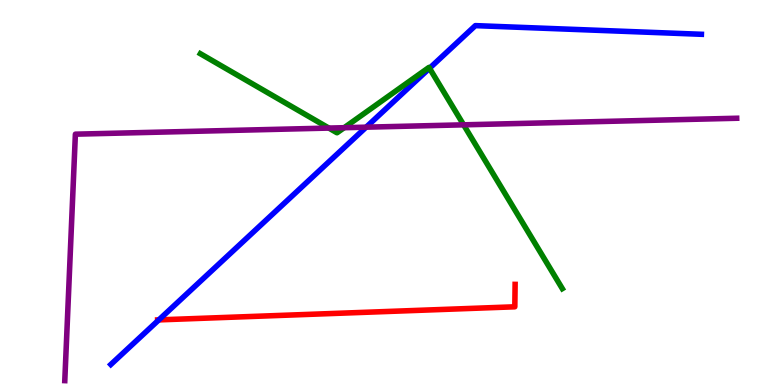[{'lines': ['blue', 'red'], 'intersections': [{'x': 2.05, 'y': 1.69}]}, {'lines': ['green', 'red'], 'intersections': []}, {'lines': ['purple', 'red'], 'intersections': []}, {'lines': ['blue', 'green'], 'intersections': [{'x': 5.54, 'y': 8.23}]}, {'lines': ['blue', 'purple'], 'intersections': [{'x': 4.72, 'y': 6.7}]}, {'lines': ['green', 'purple'], 'intersections': [{'x': 4.24, 'y': 6.67}, {'x': 4.44, 'y': 6.68}, {'x': 5.98, 'y': 6.76}]}]